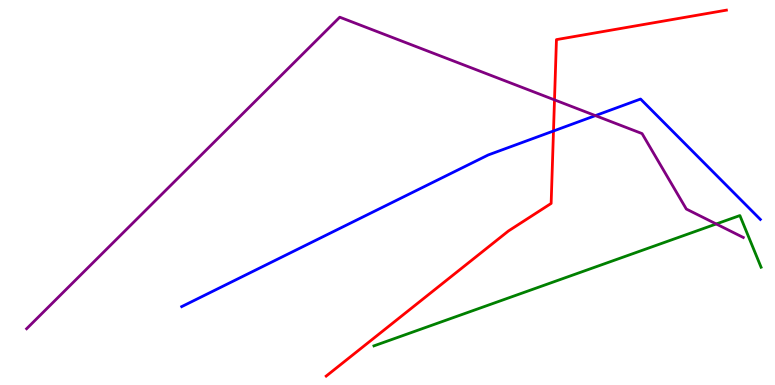[{'lines': ['blue', 'red'], 'intersections': [{'x': 7.14, 'y': 6.6}]}, {'lines': ['green', 'red'], 'intersections': []}, {'lines': ['purple', 'red'], 'intersections': [{'x': 7.15, 'y': 7.41}]}, {'lines': ['blue', 'green'], 'intersections': []}, {'lines': ['blue', 'purple'], 'intersections': [{'x': 7.68, 'y': 7.0}]}, {'lines': ['green', 'purple'], 'intersections': [{'x': 9.24, 'y': 4.18}]}]